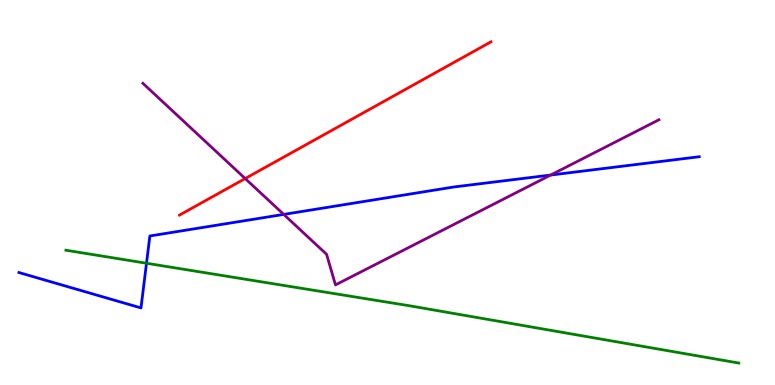[{'lines': ['blue', 'red'], 'intersections': []}, {'lines': ['green', 'red'], 'intersections': []}, {'lines': ['purple', 'red'], 'intersections': [{'x': 3.16, 'y': 5.36}]}, {'lines': ['blue', 'green'], 'intersections': [{'x': 1.89, 'y': 3.16}]}, {'lines': ['blue', 'purple'], 'intersections': [{'x': 3.66, 'y': 4.43}, {'x': 7.11, 'y': 5.45}]}, {'lines': ['green', 'purple'], 'intersections': []}]